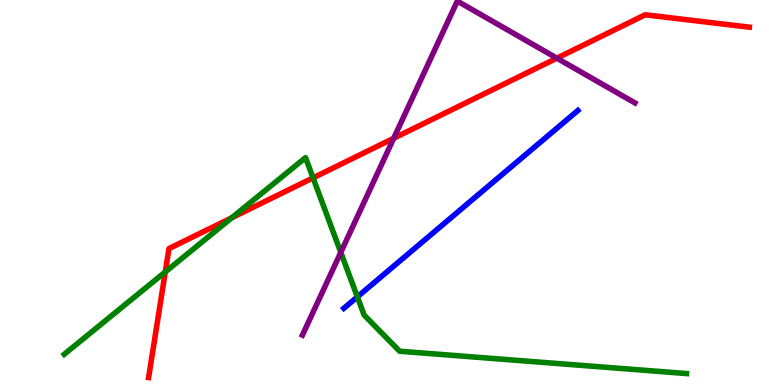[{'lines': ['blue', 'red'], 'intersections': []}, {'lines': ['green', 'red'], 'intersections': [{'x': 2.13, 'y': 2.94}, {'x': 2.99, 'y': 4.34}, {'x': 4.04, 'y': 5.38}]}, {'lines': ['purple', 'red'], 'intersections': [{'x': 5.08, 'y': 6.41}, {'x': 7.19, 'y': 8.49}]}, {'lines': ['blue', 'green'], 'intersections': [{'x': 4.61, 'y': 2.29}]}, {'lines': ['blue', 'purple'], 'intersections': []}, {'lines': ['green', 'purple'], 'intersections': [{'x': 4.4, 'y': 3.44}]}]